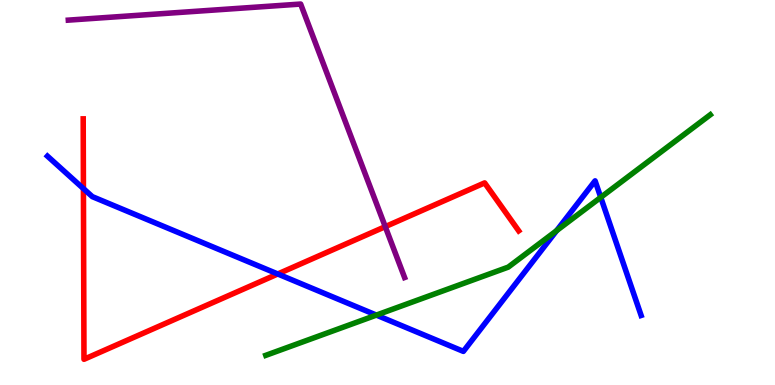[{'lines': ['blue', 'red'], 'intersections': [{'x': 1.08, 'y': 5.1}, {'x': 3.58, 'y': 2.88}]}, {'lines': ['green', 'red'], 'intersections': []}, {'lines': ['purple', 'red'], 'intersections': [{'x': 4.97, 'y': 4.11}]}, {'lines': ['blue', 'green'], 'intersections': [{'x': 4.86, 'y': 1.82}, {'x': 7.18, 'y': 4.01}, {'x': 7.75, 'y': 4.87}]}, {'lines': ['blue', 'purple'], 'intersections': []}, {'lines': ['green', 'purple'], 'intersections': []}]